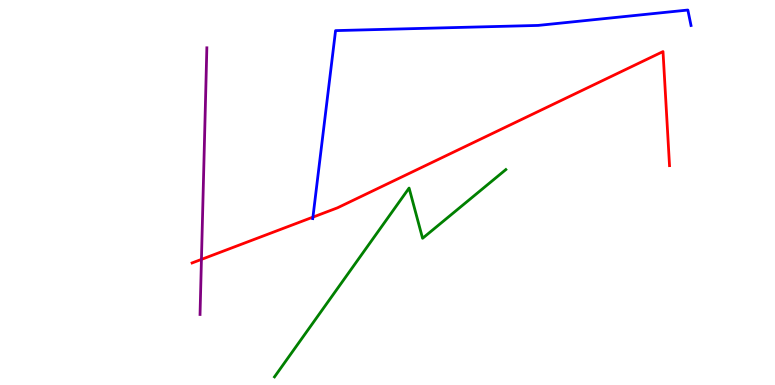[{'lines': ['blue', 'red'], 'intersections': [{'x': 4.04, 'y': 4.36}]}, {'lines': ['green', 'red'], 'intersections': []}, {'lines': ['purple', 'red'], 'intersections': [{'x': 2.6, 'y': 3.26}]}, {'lines': ['blue', 'green'], 'intersections': []}, {'lines': ['blue', 'purple'], 'intersections': []}, {'lines': ['green', 'purple'], 'intersections': []}]